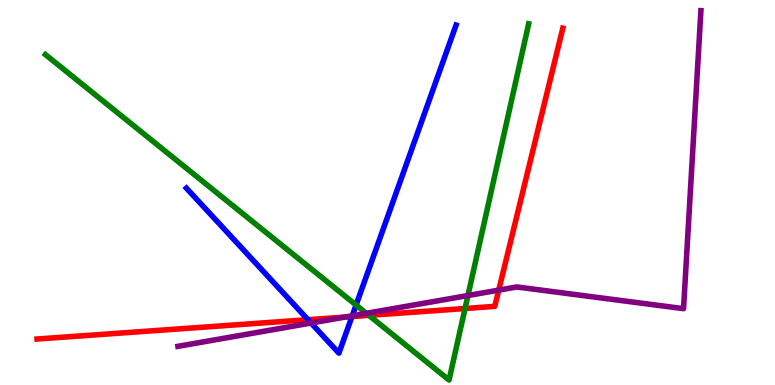[{'lines': ['blue', 'red'], 'intersections': [{'x': 3.97, 'y': 1.7}, {'x': 4.54, 'y': 1.78}]}, {'lines': ['green', 'red'], 'intersections': [{'x': 4.76, 'y': 1.81}, {'x': 6.0, 'y': 1.99}]}, {'lines': ['purple', 'red'], 'intersections': [{'x': 4.45, 'y': 1.76}, {'x': 6.44, 'y': 2.46}]}, {'lines': ['blue', 'green'], 'intersections': [{'x': 4.59, 'y': 2.08}]}, {'lines': ['blue', 'purple'], 'intersections': [{'x': 4.01, 'y': 1.61}, {'x': 4.55, 'y': 1.8}]}, {'lines': ['green', 'purple'], 'intersections': [{'x': 4.73, 'y': 1.86}, {'x': 6.04, 'y': 2.32}]}]